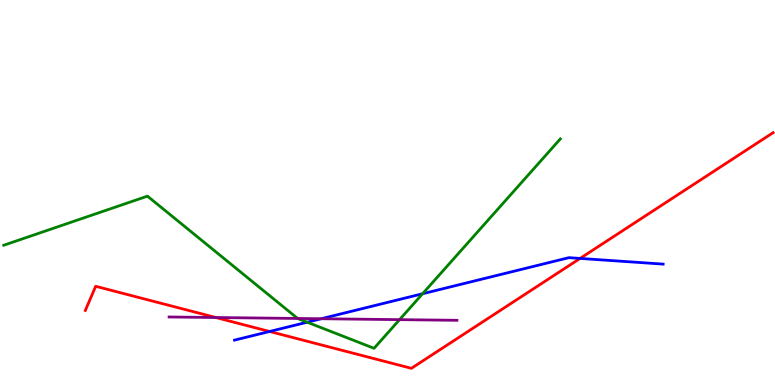[{'lines': ['blue', 'red'], 'intersections': [{'x': 3.48, 'y': 1.39}, {'x': 7.48, 'y': 3.29}]}, {'lines': ['green', 'red'], 'intersections': []}, {'lines': ['purple', 'red'], 'intersections': [{'x': 2.79, 'y': 1.75}]}, {'lines': ['blue', 'green'], 'intersections': [{'x': 3.96, 'y': 1.63}, {'x': 5.45, 'y': 2.37}]}, {'lines': ['blue', 'purple'], 'intersections': [{'x': 4.15, 'y': 1.72}]}, {'lines': ['green', 'purple'], 'intersections': [{'x': 3.84, 'y': 1.73}, {'x': 5.16, 'y': 1.7}]}]